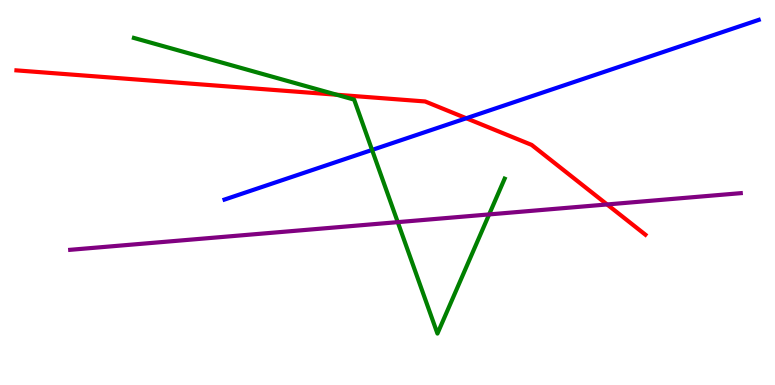[{'lines': ['blue', 'red'], 'intersections': [{'x': 6.02, 'y': 6.93}]}, {'lines': ['green', 'red'], 'intersections': [{'x': 4.34, 'y': 7.54}]}, {'lines': ['purple', 'red'], 'intersections': [{'x': 7.83, 'y': 4.69}]}, {'lines': ['blue', 'green'], 'intersections': [{'x': 4.8, 'y': 6.11}]}, {'lines': ['blue', 'purple'], 'intersections': []}, {'lines': ['green', 'purple'], 'intersections': [{'x': 5.13, 'y': 4.23}, {'x': 6.31, 'y': 4.43}]}]